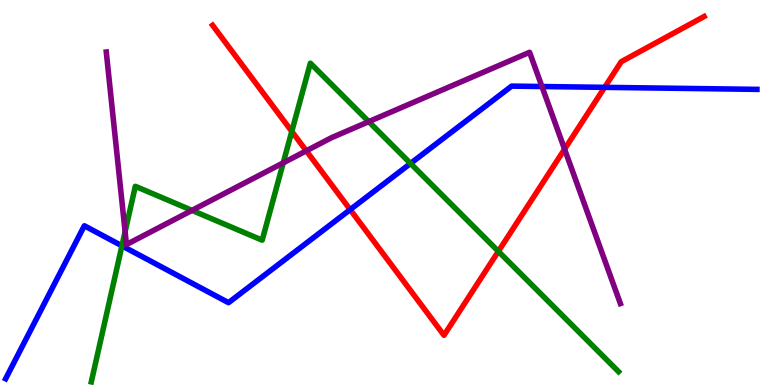[{'lines': ['blue', 'red'], 'intersections': [{'x': 4.52, 'y': 4.56}, {'x': 7.8, 'y': 7.73}]}, {'lines': ['green', 'red'], 'intersections': [{'x': 3.77, 'y': 6.59}, {'x': 6.43, 'y': 3.47}]}, {'lines': ['purple', 'red'], 'intersections': [{'x': 3.95, 'y': 6.08}, {'x': 7.28, 'y': 6.13}]}, {'lines': ['blue', 'green'], 'intersections': [{'x': 1.57, 'y': 3.62}, {'x': 5.3, 'y': 5.75}]}, {'lines': ['blue', 'purple'], 'intersections': [{'x': 6.99, 'y': 7.75}]}, {'lines': ['green', 'purple'], 'intersections': [{'x': 1.61, 'y': 3.98}, {'x': 2.48, 'y': 4.54}, {'x': 3.65, 'y': 5.77}, {'x': 4.76, 'y': 6.84}]}]